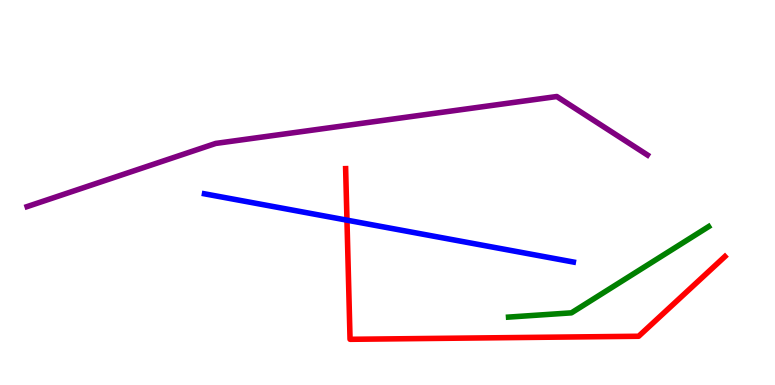[{'lines': ['blue', 'red'], 'intersections': [{'x': 4.48, 'y': 4.28}]}, {'lines': ['green', 'red'], 'intersections': []}, {'lines': ['purple', 'red'], 'intersections': []}, {'lines': ['blue', 'green'], 'intersections': []}, {'lines': ['blue', 'purple'], 'intersections': []}, {'lines': ['green', 'purple'], 'intersections': []}]